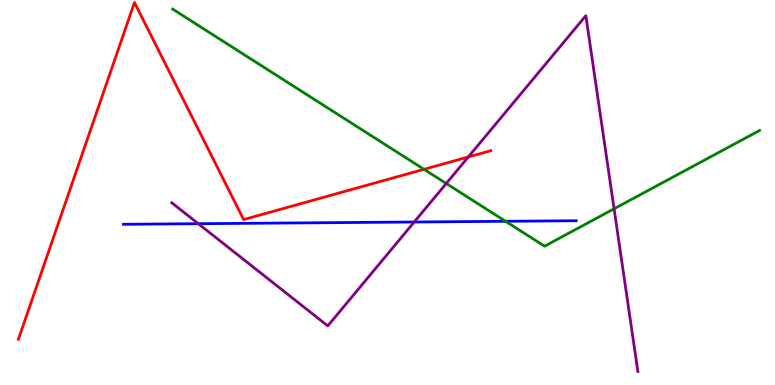[{'lines': ['blue', 'red'], 'intersections': []}, {'lines': ['green', 'red'], 'intersections': [{'x': 5.47, 'y': 5.6}]}, {'lines': ['purple', 'red'], 'intersections': [{'x': 6.04, 'y': 5.92}]}, {'lines': ['blue', 'green'], 'intersections': [{'x': 6.52, 'y': 4.25}]}, {'lines': ['blue', 'purple'], 'intersections': [{'x': 2.56, 'y': 4.19}, {'x': 5.34, 'y': 4.23}]}, {'lines': ['green', 'purple'], 'intersections': [{'x': 5.76, 'y': 5.23}, {'x': 7.92, 'y': 4.58}]}]